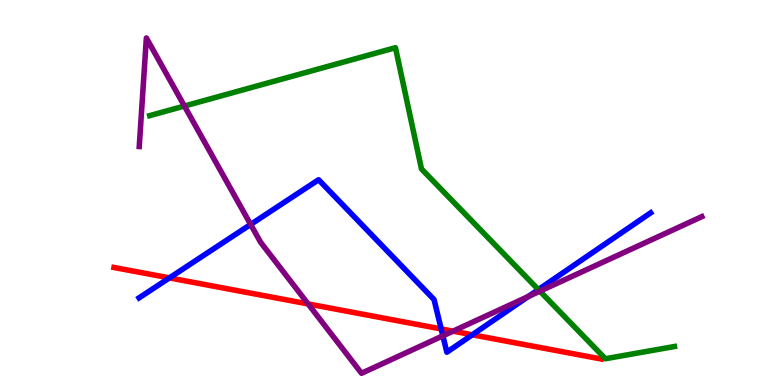[{'lines': ['blue', 'red'], 'intersections': [{'x': 2.19, 'y': 2.78}, {'x': 5.69, 'y': 1.46}, {'x': 6.09, 'y': 1.3}]}, {'lines': ['green', 'red'], 'intersections': []}, {'lines': ['purple', 'red'], 'intersections': [{'x': 3.98, 'y': 2.11}, {'x': 5.85, 'y': 1.4}]}, {'lines': ['blue', 'green'], 'intersections': [{'x': 6.95, 'y': 2.48}]}, {'lines': ['blue', 'purple'], 'intersections': [{'x': 3.23, 'y': 4.17}, {'x': 5.71, 'y': 1.28}, {'x': 6.82, 'y': 2.3}]}, {'lines': ['green', 'purple'], 'intersections': [{'x': 2.38, 'y': 7.25}, {'x': 6.97, 'y': 2.44}]}]